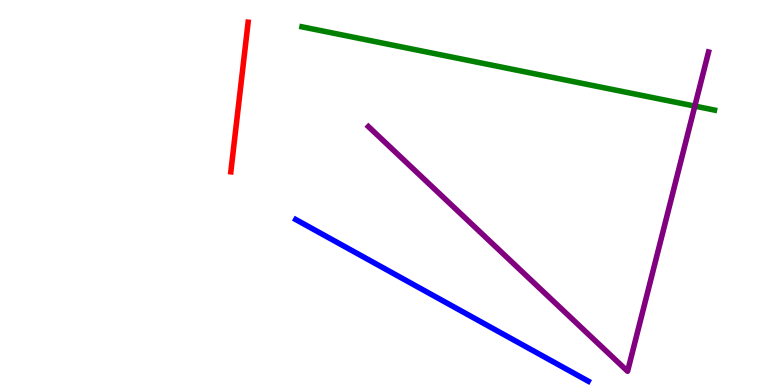[{'lines': ['blue', 'red'], 'intersections': []}, {'lines': ['green', 'red'], 'intersections': []}, {'lines': ['purple', 'red'], 'intersections': []}, {'lines': ['blue', 'green'], 'intersections': []}, {'lines': ['blue', 'purple'], 'intersections': []}, {'lines': ['green', 'purple'], 'intersections': [{'x': 8.97, 'y': 7.24}]}]